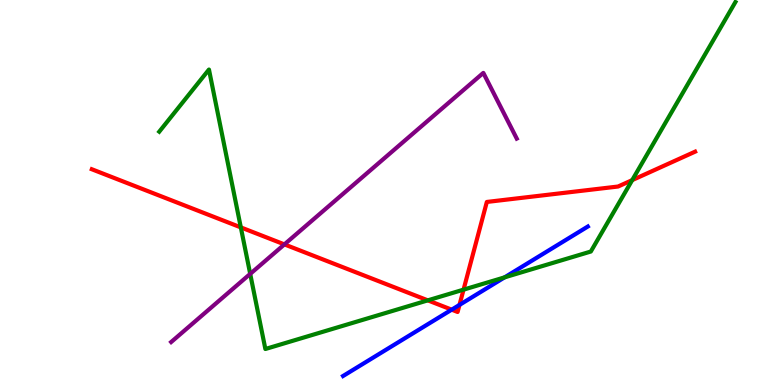[{'lines': ['blue', 'red'], 'intersections': [{'x': 5.83, 'y': 1.96}, {'x': 5.93, 'y': 2.08}]}, {'lines': ['green', 'red'], 'intersections': [{'x': 3.11, 'y': 4.09}, {'x': 5.52, 'y': 2.2}, {'x': 5.98, 'y': 2.48}, {'x': 8.16, 'y': 5.32}]}, {'lines': ['purple', 'red'], 'intersections': [{'x': 3.67, 'y': 3.65}]}, {'lines': ['blue', 'green'], 'intersections': [{'x': 6.51, 'y': 2.8}]}, {'lines': ['blue', 'purple'], 'intersections': []}, {'lines': ['green', 'purple'], 'intersections': [{'x': 3.23, 'y': 2.89}]}]